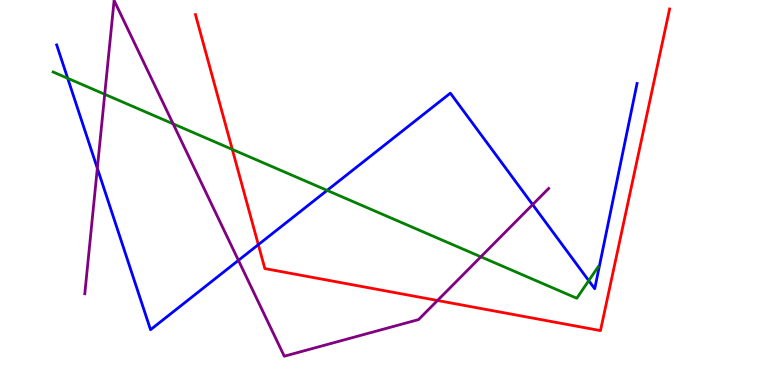[{'lines': ['blue', 'red'], 'intersections': [{'x': 3.33, 'y': 3.65}]}, {'lines': ['green', 'red'], 'intersections': [{'x': 3.0, 'y': 6.12}]}, {'lines': ['purple', 'red'], 'intersections': [{'x': 5.65, 'y': 2.2}]}, {'lines': ['blue', 'green'], 'intersections': [{'x': 0.873, 'y': 7.97}, {'x': 4.22, 'y': 5.06}, {'x': 7.6, 'y': 2.71}]}, {'lines': ['blue', 'purple'], 'intersections': [{'x': 1.26, 'y': 5.63}, {'x': 3.08, 'y': 3.24}, {'x': 6.87, 'y': 4.69}]}, {'lines': ['green', 'purple'], 'intersections': [{'x': 1.35, 'y': 7.55}, {'x': 2.23, 'y': 6.78}, {'x': 6.2, 'y': 3.33}]}]